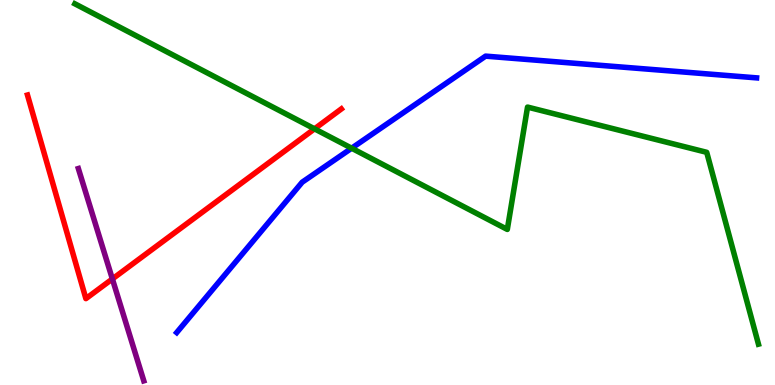[{'lines': ['blue', 'red'], 'intersections': []}, {'lines': ['green', 'red'], 'intersections': [{'x': 4.06, 'y': 6.65}]}, {'lines': ['purple', 'red'], 'intersections': [{'x': 1.45, 'y': 2.75}]}, {'lines': ['blue', 'green'], 'intersections': [{'x': 4.54, 'y': 6.15}]}, {'lines': ['blue', 'purple'], 'intersections': []}, {'lines': ['green', 'purple'], 'intersections': []}]